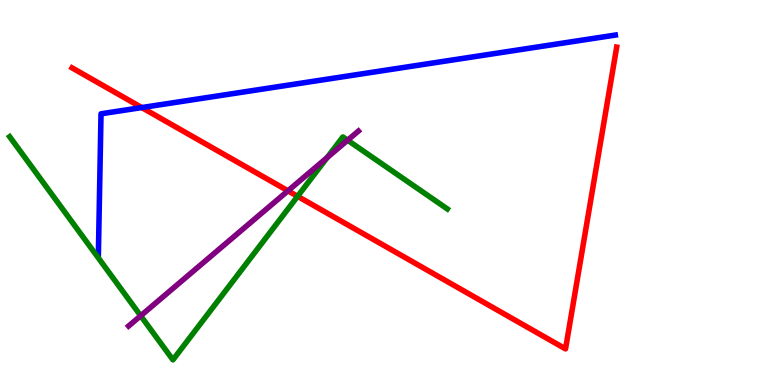[{'lines': ['blue', 'red'], 'intersections': [{'x': 1.83, 'y': 7.21}]}, {'lines': ['green', 'red'], 'intersections': [{'x': 3.84, 'y': 4.9}]}, {'lines': ['purple', 'red'], 'intersections': [{'x': 3.72, 'y': 5.04}]}, {'lines': ['blue', 'green'], 'intersections': []}, {'lines': ['blue', 'purple'], 'intersections': []}, {'lines': ['green', 'purple'], 'intersections': [{'x': 1.82, 'y': 1.8}, {'x': 4.22, 'y': 5.91}, {'x': 4.49, 'y': 6.36}]}]